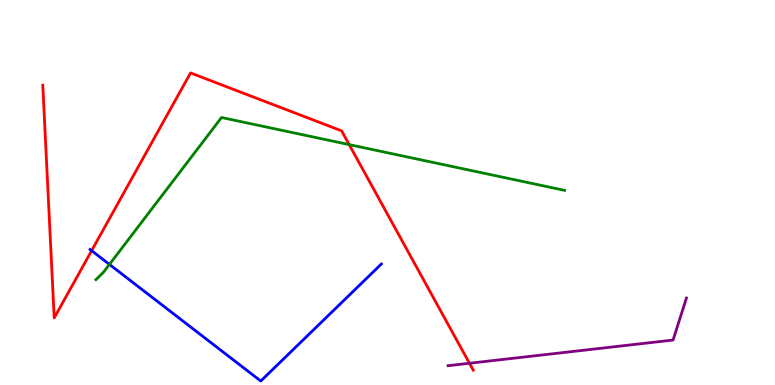[{'lines': ['blue', 'red'], 'intersections': [{'x': 1.18, 'y': 3.49}]}, {'lines': ['green', 'red'], 'intersections': [{'x': 4.51, 'y': 6.24}]}, {'lines': ['purple', 'red'], 'intersections': [{'x': 6.06, 'y': 0.565}]}, {'lines': ['blue', 'green'], 'intersections': [{'x': 1.41, 'y': 3.13}]}, {'lines': ['blue', 'purple'], 'intersections': []}, {'lines': ['green', 'purple'], 'intersections': []}]